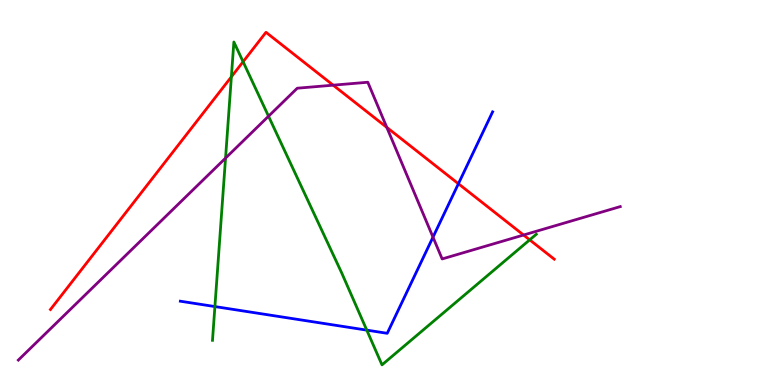[{'lines': ['blue', 'red'], 'intersections': [{'x': 5.91, 'y': 5.23}]}, {'lines': ['green', 'red'], 'intersections': [{'x': 2.99, 'y': 8.0}, {'x': 3.14, 'y': 8.4}, {'x': 6.83, 'y': 3.77}]}, {'lines': ['purple', 'red'], 'intersections': [{'x': 4.3, 'y': 7.79}, {'x': 4.99, 'y': 6.69}, {'x': 6.76, 'y': 3.9}]}, {'lines': ['blue', 'green'], 'intersections': [{'x': 2.77, 'y': 2.04}, {'x': 4.73, 'y': 1.43}]}, {'lines': ['blue', 'purple'], 'intersections': [{'x': 5.59, 'y': 3.84}]}, {'lines': ['green', 'purple'], 'intersections': [{'x': 2.91, 'y': 5.89}, {'x': 3.46, 'y': 6.98}]}]